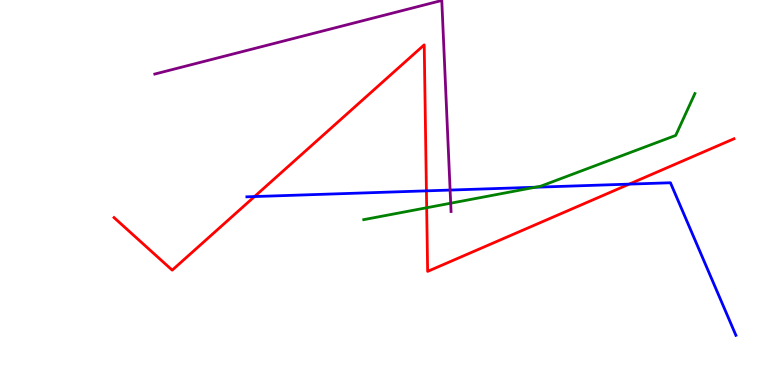[{'lines': ['blue', 'red'], 'intersections': [{'x': 3.28, 'y': 4.89}, {'x': 5.5, 'y': 5.04}, {'x': 8.12, 'y': 5.22}]}, {'lines': ['green', 'red'], 'intersections': [{'x': 5.51, 'y': 4.6}]}, {'lines': ['purple', 'red'], 'intersections': []}, {'lines': ['blue', 'green'], 'intersections': [{'x': 6.91, 'y': 5.14}]}, {'lines': ['blue', 'purple'], 'intersections': [{'x': 5.81, 'y': 5.06}]}, {'lines': ['green', 'purple'], 'intersections': [{'x': 5.82, 'y': 4.72}]}]